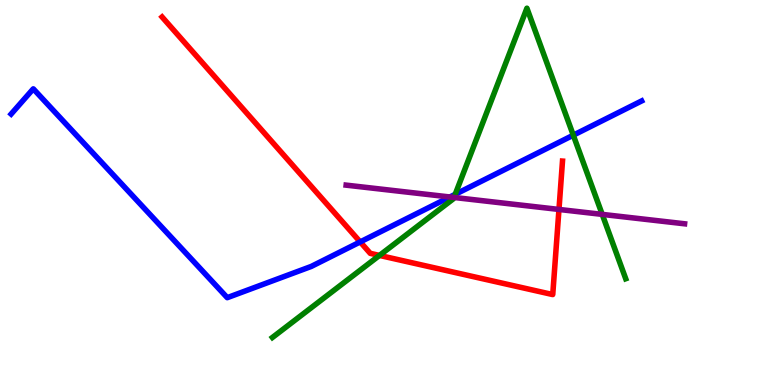[{'lines': ['blue', 'red'], 'intersections': [{'x': 4.65, 'y': 3.72}]}, {'lines': ['green', 'red'], 'intersections': [{'x': 4.9, 'y': 3.37}]}, {'lines': ['purple', 'red'], 'intersections': [{'x': 7.21, 'y': 4.56}]}, {'lines': ['blue', 'green'], 'intersections': [{'x': 5.87, 'y': 4.95}, {'x': 7.4, 'y': 6.49}]}, {'lines': ['blue', 'purple'], 'intersections': [{'x': 5.81, 'y': 4.88}]}, {'lines': ['green', 'purple'], 'intersections': [{'x': 5.86, 'y': 4.87}, {'x': 7.77, 'y': 4.43}]}]